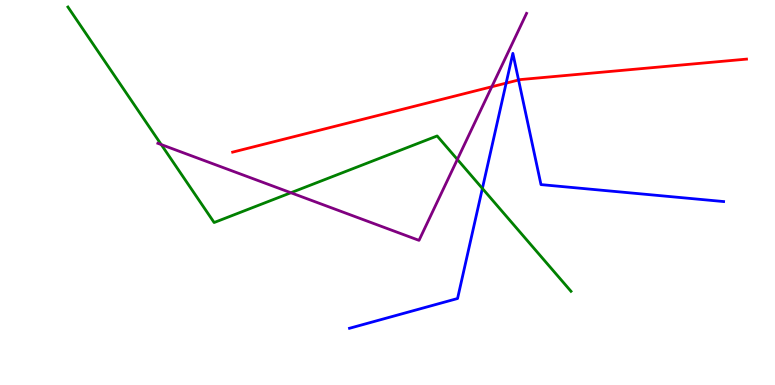[{'lines': ['blue', 'red'], 'intersections': [{'x': 6.53, 'y': 7.84}, {'x': 6.69, 'y': 7.92}]}, {'lines': ['green', 'red'], 'intersections': []}, {'lines': ['purple', 'red'], 'intersections': [{'x': 6.35, 'y': 7.75}]}, {'lines': ['blue', 'green'], 'intersections': [{'x': 6.22, 'y': 5.11}]}, {'lines': ['blue', 'purple'], 'intersections': []}, {'lines': ['green', 'purple'], 'intersections': [{'x': 2.08, 'y': 6.24}, {'x': 3.75, 'y': 4.99}, {'x': 5.9, 'y': 5.86}]}]